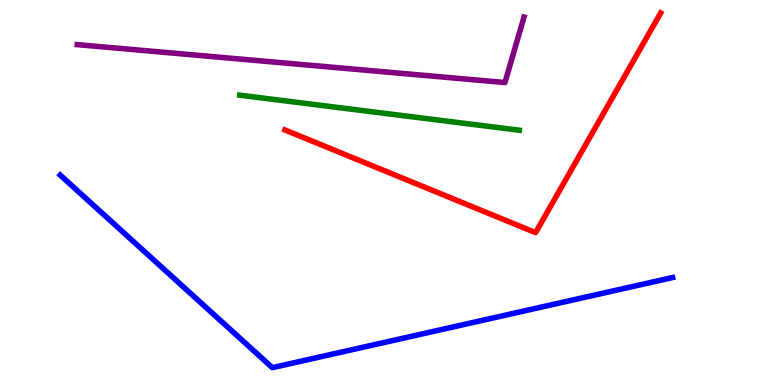[{'lines': ['blue', 'red'], 'intersections': []}, {'lines': ['green', 'red'], 'intersections': []}, {'lines': ['purple', 'red'], 'intersections': []}, {'lines': ['blue', 'green'], 'intersections': []}, {'lines': ['blue', 'purple'], 'intersections': []}, {'lines': ['green', 'purple'], 'intersections': []}]